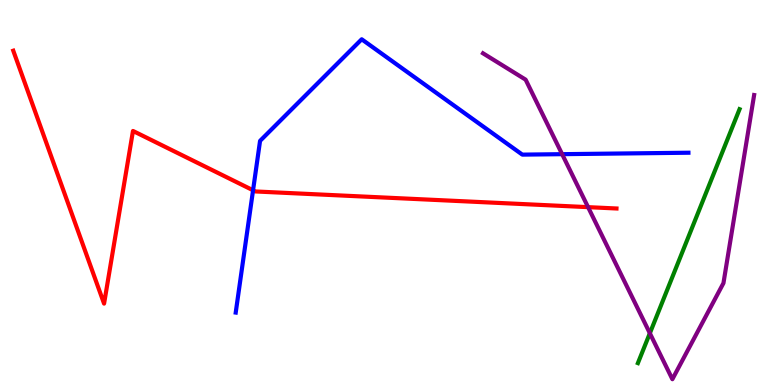[{'lines': ['blue', 'red'], 'intersections': [{'x': 3.27, 'y': 5.06}]}, {'lines': ['green', 'red'], 'intersections': []}, {'lines': ['purple', 'red'], 'intersections': [{'x': 7.59, 'y': 4.62}]}, {'lines': ['blue', 'green'], 'intersections': []}, {'lines': ['blue', 'purple'], 'intersections': [{'x': 7.25, 'y': 6.0}]}, {'lines': ['green', 'purple'], 'intersections': [{'x': 8.39, 'y': 1.34}]}]